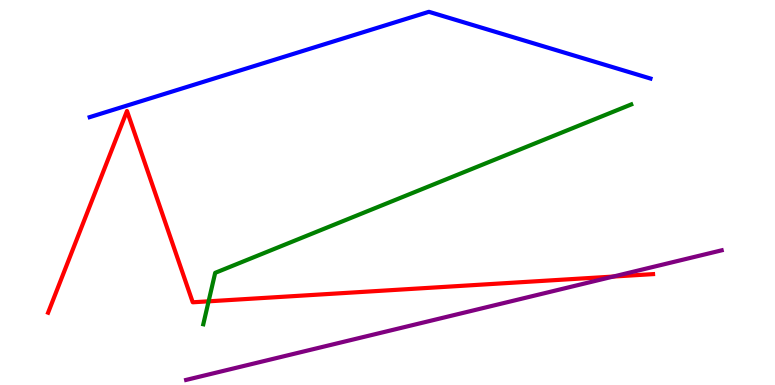[{'lines': ['blue', 'red'], 'intersections': []}, {'lines': ['green', 'red'], 'intersections': [{'x': 2.69, 'y': 2.17}]}, {'lines': ['purple', 'red'], 'intersections': [{'x': 7.91, 'y': 2.82}]}, {'lines': ['blue', 'green'], 'intersections': []}, {'lines': ['blue', 'purple'], 'intersections': []}, {'lines': ['green', 'purple'], 'intersections': []}]